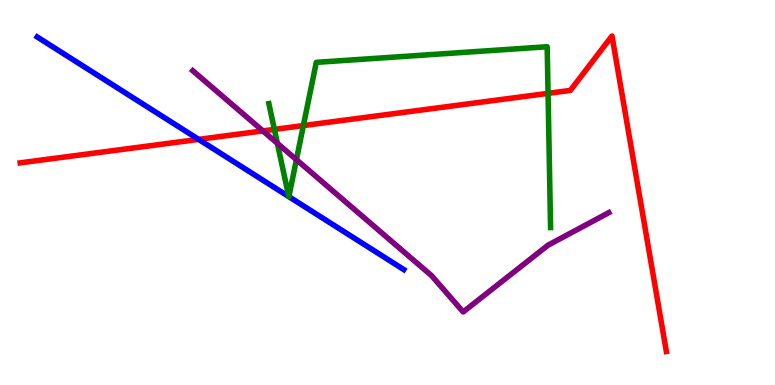[{'lines': ['blue', 'red'], 'intersections': [{'x': 2.56, 'y': 6.38}]}, {'lines': ['green', 'red'], 'intersections': [{'x': 3.54, 'y': 6.64}, {'x': 3.91, 'y': 6.74}, {'x': 7.07, 'y': 7.58}]}, {'lines': ['purple', 'red'], 'intersections': [{'x': 3.39, 'y': 6.6}]}, {'lines': ['blue', 'green'], 'intersections': [{'x': 3.73, 'y': 4.89}, {'x': 3.73, 'y': 4.89}]}, {'lines': ['blue', 'purple'], 'intersections': []}, {'lines': ['green', 'purple'], 'intersections': [{'x': 3.58, 'y': 6.28}, {'x': 3.82, 'y': 5.85}]}]